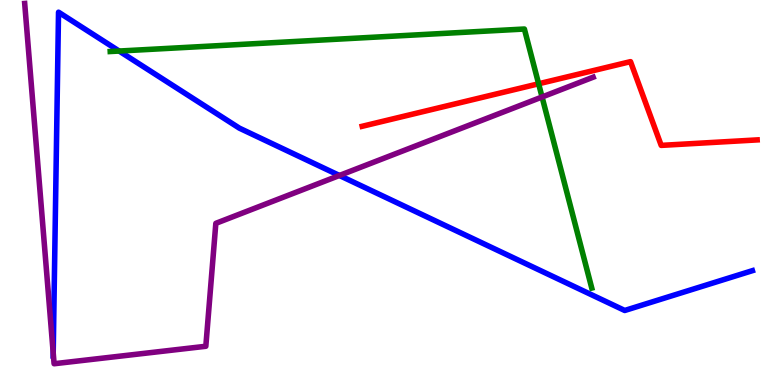[{'lines': ['blue', 'red'], 'intersections': []}, {'lines': ['green', 'red'], 'intersections': [{'x': 6.95, 'y': 7.82}]}, {'lines': ['purple', 'red'], 'intersections': []}, {'lines': ['blue', 'green'], 'intersections': [{'x': 1.54, 'y': 8.67}]}, {'lines': ['blue', 'purple'], 'intersections': [{'x': 0.687, 'y': 0.835}, {'x': 4.38, 'y': 5.44}]}, {'lines': ['green', 'purple'], 'intersections': [{'x': 6.99, 'y': 7.48}]}]